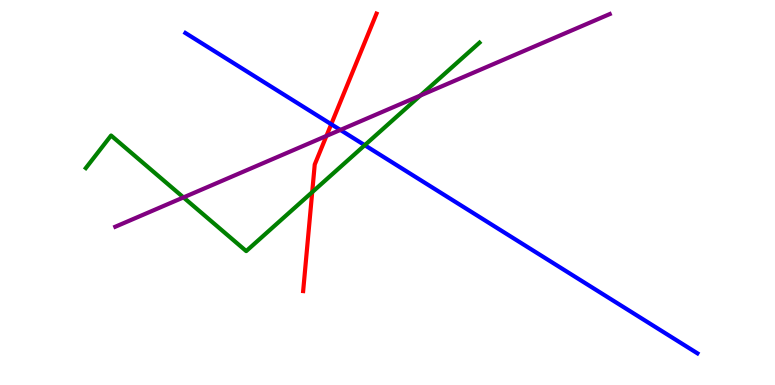[{'lines': ['blue', 'red'], 'intersections': [{'x': 4.27, 'y': 6.77}]}, {'lines': ['green', 'red'], 'intersections': [{'x': 4.03, 'y': 5.01}]}, {'lines': ['purple', 'red'], 'intersections': [{'x': 4.21, 'y': 6.47}]}, {'lines': ['blue', 'green'], 'intersections': [{'x': 4.71, 'y': 6.23}]}, {'lines': ['blue', 'purple'], 'intersections': [{'x': 4.39, 'y': 6.63}]}, {'lines': ['green', 'purple'], 'intersections': [{'x': 2.37, 'y': 4.87}, {'x': 5.42, 'y': 7.52}]}]